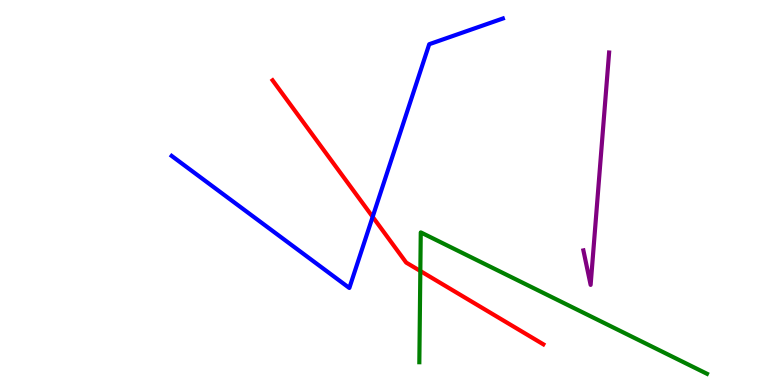[{'lines': ['blue', 'red'], 'intersections': [{'x': 4.81, 'y': 4.37}]}, {'lines': ['green', 'red'], 'intersections': [{'x': 5.42, 'y': 2.96}]}, {'lines': ['purple', 'red'], 'intersections': []}, {'lines': ['blue', 'green'], 'intersections': []}, {'lines': ['blue', 'purple'], 'intersections': []}, {'lines': ['green', 'purple'], 'intersections': []}]